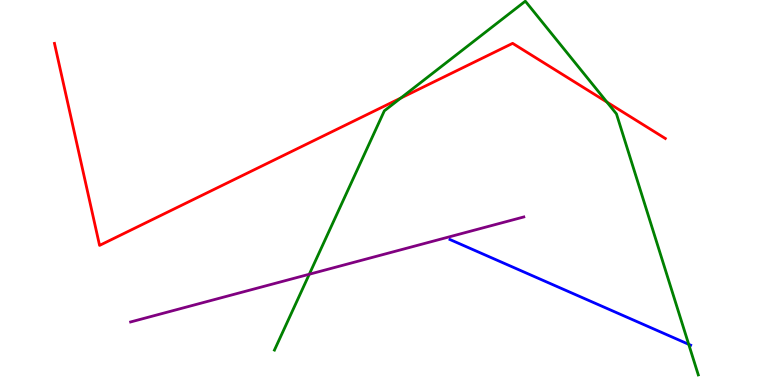[{'lines': ['blue', 'red'], 'intersections': []}, {'lines': ['green', 'red'], 'intersections': [{'x': 5.17, 'y': 7.45}, {'x': 7.83, 'y': 7.35}]}, {'lines': ['purple', 'red'], 'intersections': []}, {'lines': ['blue', 'green'], 'intersections': [{'x': 8.89, 'y': 1.06}]}, {'lines': ['blue', 'purple'], 'intersections': []}, {'lines': ['green', 'purple'], 'intersections': [{'x': 3.99, 'y': 2.88}]}]